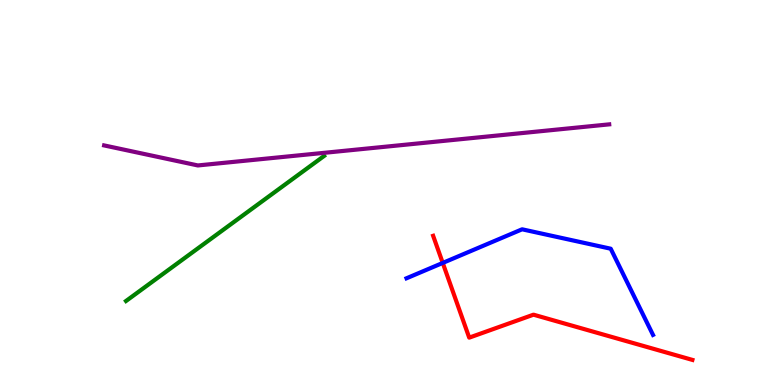[{'lines': ['blue', 'red'], 'intersections': [{'x': 5.71, 'y': 3.17}]}, {'lines': ['green', 'red'], 'intersections': []}, {'lines': ['purple', 'red'], 'intersections': []}, {'lines': ['blue', 'green'], 'intersections': []}, {'lines': ['blue', 'purple'], 'intersections': []}, {'lines': ['green', 'purple'], 'intersections': []}]